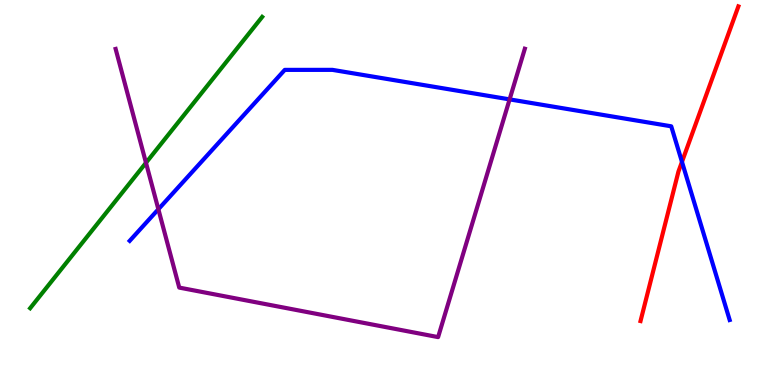[{'lines': ['blue', 'red'], 'intersections': [{'x': 8.8, 'y': 5.8}]}, {'lines': ['green', 'red'], 'intersections': []}, {'lines': ['purple', 'red'], 'intersections': []}, {'lines': ['blue', 'green'], 'intersections': []}, {'lines': ['blue', 'purple'], 'intersections': [{'x': 2.04, 'y': 4.57}, {'x': 6.58, 'y': 7.42}]}, {'lines': ['green', 'purple'], 'intersections': [{'x': 1.88, 'y': 5.77}]}]